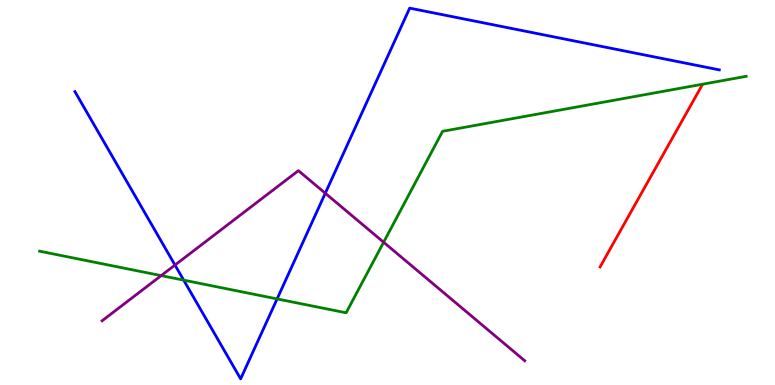[{'lines': ['blue', 'red'], 'intersections': []}, {'lines': ['green', 'red'], 'intersections': []}, {'lines': ['purple', 'red'], 'intersections': []}, {'lines': ['blue', 'green'], 'intersections': [{'x': 2.37, 'y': 2.72}, {'x': 3.58, 'y': 2.24}]}, {'lines': ['blue', 'purple'], 'intersections': [{'x': 2.26, 'y': 3.12}, {'x': 4.2, 'y': 4.98}]}, {'lines': ['green', 'purple'], 'intersections': [{'x': 2.08, 'y': 2.84}, {'x': 4.95, 'y': 3.71}]}]